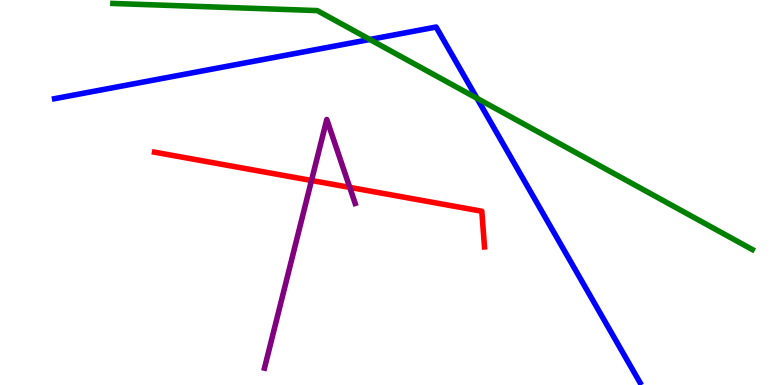[{'lines': ['blue', 'red'], 'intersections': []}, {'lines': ['green', 'red'], 'intersections': []}, {'lines': ['purple', 'red'], 'intersections': [{'x': 4.02, 'y': 5.31}, {'x': 4.51, 'y': 5.13}]}, {'lines': ['blue', 'green'], 'intersections': [{'x': 4.77, 'y': 8.97}, {'x': 6.15, 'y': 7.45}]}, {'lines': ['blue', 'purple'], 'intersections': []}, {'lines': ['green', 'purple'], 'intersections': []}]